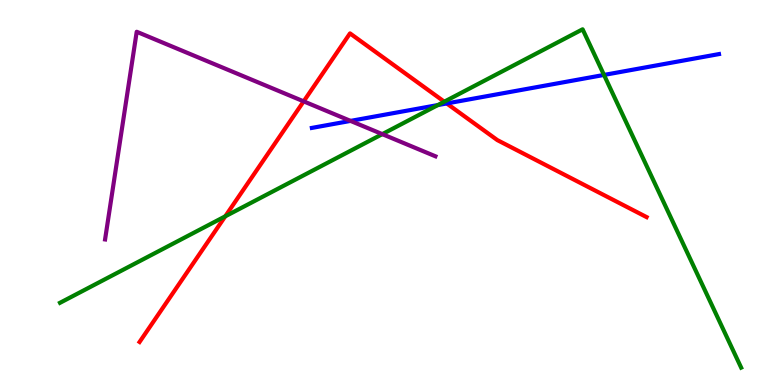[{'lines': ['blue', 'red'], 'intersections': [{'x': 5.76, 'y': 7.31}]}, {'lines': ['green', 'red'], 'intersections': [{'x': 2.91, 'y': 4.38}, {'x': 5.73, 'y': 7.36}]}, {'lines': ['purple', 'red'], 'intersections': [{'x': 3.92, 'y': 7.37}]}, {'lines': ['blue', 'green'], 'intersections': [{'x': 5.65, 'y': 7.27}, {'x': 7.79, 'y': 8.05}]}, {'lines': ['blue', 'purple'], 'intersections': [{'x': 4.52, 'y': 6.86}]}, {'lines': ['green', 'purple'], 'intersections': [{'x': 4.93, 'y': 6.52}]}]